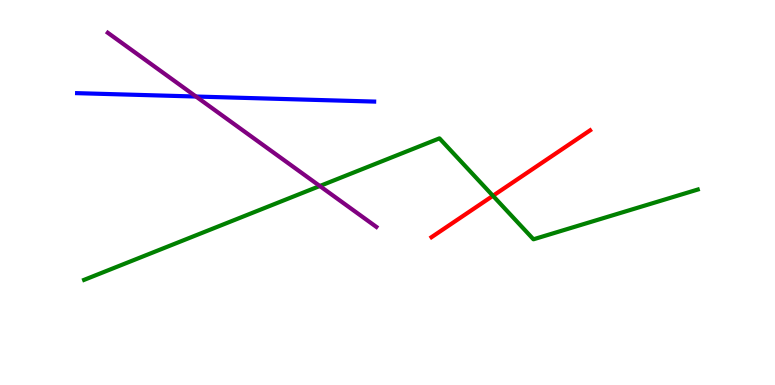[{'lines': ['blue', 'red'], 'intersections': []}, {'lines': ['green', 'red'], 'intersections': [{'x': 6.36, 'y': 4.91}]}, {'lines': ['purple', 'red'], 'intersections': []}, {'lines': ['blue', 'green'], 'intersections': []}, {'lines': ['blue', 'purple'], 'intersections': [{'x': 2.53, 'y': 7.49}]}, {'lines': ['green', 'purple'], 'intersections': [{'x': 4.13, 'y': 5.17}]}]